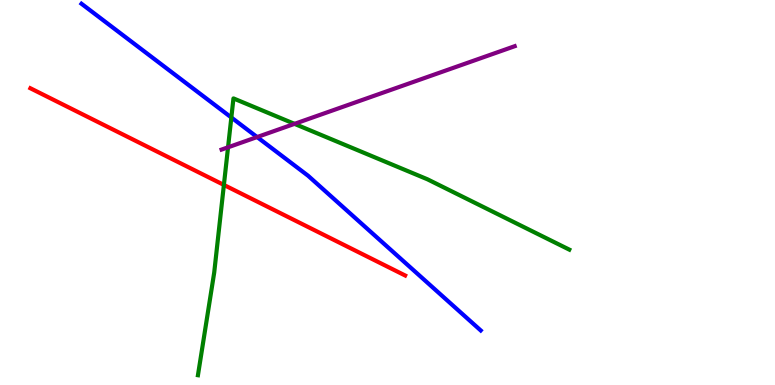[{'lines': ['blue', 'red'], 'intersections': []}, {'lines': ['green', 'red'], 'intersections': [{'x': 2.89, 'y': 5.2}]}, {'lines': ['purple', 'red'], 'intersections': []}, {'lines': ['blue', 'green'], 'intersections': [{'x': 2.99, 'y': 6.95}]}, {'lines': ['blue', 'purple'], 'intersections': [{'x': 3.32, 'y': 6.44}]}, {'lines': ['green', 'purple'], 'intersections': [{'x': 2.94, 'y': 6.17}, {'x': 3.8, 'y': 6.78}]}]